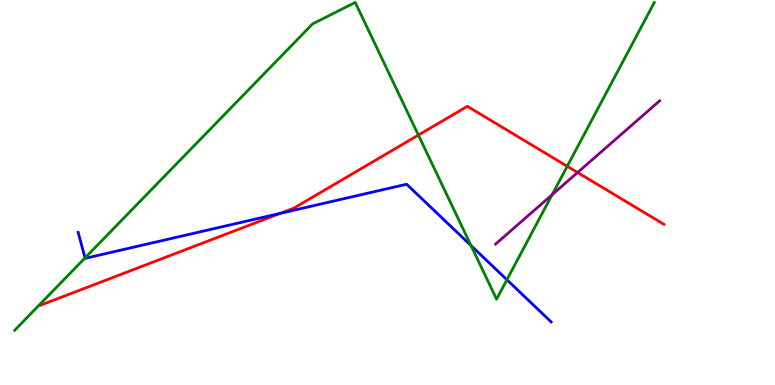[{'lines': ['blue', 'red'], 'intersections': [{'x': 3.61, 'y': 4.46}]}, {'lines': ['green', 'red'], 'intersections': [{'x': 5.4, 'y': 6.49}, {'x': 7.32, 'y': 5.68}]}, {'lines': ['purple', 'red'], 'intersections': [{'x': 7.45, 'y': 5.52}]}, {'lines': ['blue', 'green'], 'intersections': [{'x': 1.1, 'y': 3.3}, {'x': 6.08, 'y': 3.62}, {'x': 6.54, 'y': 2.73}]}, {'lines': ['blue', 'purple'], 'intersections': []}, {'lines': ['green', 'purple'], 'intersections': [{'x': 7.12, 'y': 4.94}]}]